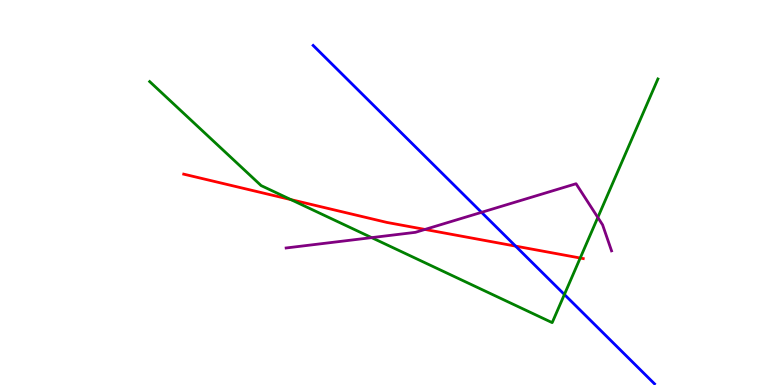[{'lines': ['blue', 'red'], 'intersections': [{'x': 6.65, 'y': 3.61}]}, {'lines': ['green', 'red'], 'intersections': [{'x': 3.75, 'y': 4.82}, {'x': 7.49, 'y': 3.3}]}, {'lines': ['purple', 'red'], 'intersections': [{'x': 5.48, 'y': 4.04}]}, {'lines': ['blue', 'green'], 'intersections': [{'x': 7.28, 'y': 2.35}]}, {'lines': ['blue', 'purple'], 'intersections': [{'x': 6.21, 'y': 4.48}]}, {'lines': ['green', 'purple'], 'intersections': [{'x': 4.8, 'y': 3.83}, {'x': 7.71, 'y': 4.35}]}]